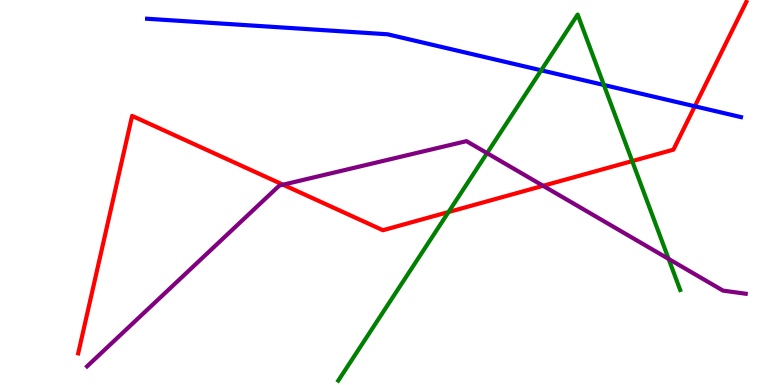[{'lines': ['blue', 'red'], 'intersections': [{'x': 8.97, 'y': 7.24}]}, {'lines': ['green', 'red'], 'intersections': [{'x': 5.79, 'y': 4.49}, {'x': 8.16, 'y': 5.82}]}, {'lines': ['purple', 'red'], 'intersections': [{'x': 3.65, 'y': 5.2}, {'x': 7.01, 'y': 5.17}]}, {'lines': ['blue', 'green'], 'intersections': [{'x': 6.98, 'y': 8.17}, {'x': 7.79, 'y': 7.79}]}, {'lines': ['blue', 'purple'], 'intersections': []}, {'lines': ['green', 'purple'], 'intersections': [{'x': 6.28, 'y': 6.02}, {'x': 8.63, 'y': 3.27}]}]